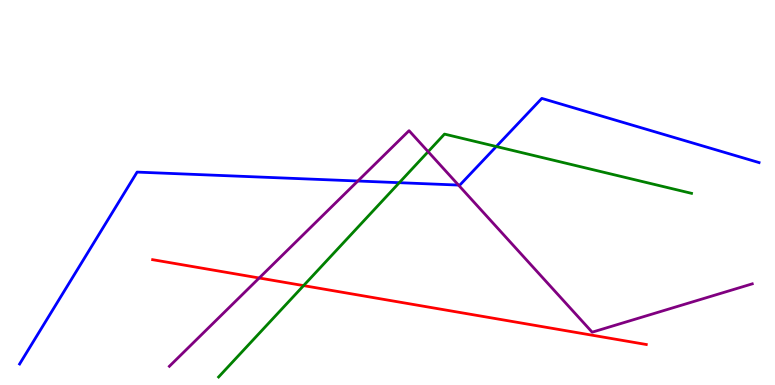[{'lines': ['blue', 'red'], 'intersections': []}, {'lines': ['green', 'red'], 'intersections': [{'x': 3.92, 'y': 2.58}]}, {'lines': ['purple', 'red'], 'intersections': [{'x': 3.34, 'y': 2.78}]}, {'lines': ['blue', 'green'], 'intersections': [{'x': 5.15, 'y': 5.25}, {'x': 6.4, 'y': 6.19}]}, {'lines': ['blue', 'purple'], 'intersections': [{'x': 4.62, 'y': 5.3}, {'x': 5.92, 'y': 5.19}]}, {'lines': ['green', 'purple'], 'intersections': [{'x': 5.52, 'y': 6.06}]}]